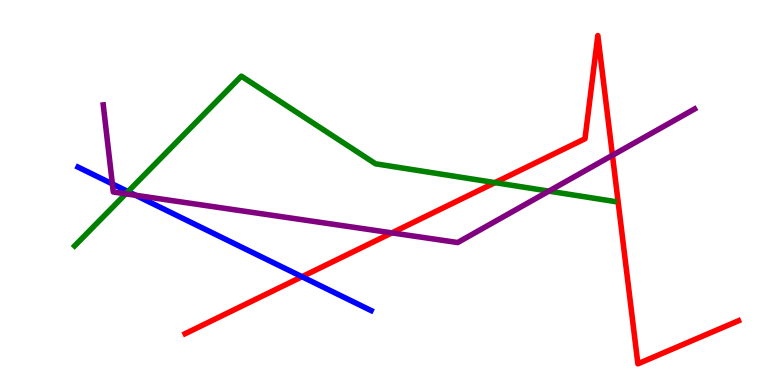[{'lines': ['blue', 'red'], 'intersections': [{'x': 3.9, 'y': 2.81}]}, {'lines': ['green', 'red'], 'intersections': [{'x': 6.39, 'y': 5.26}]}, {'lines': ['purple', 'red'], 'intersections': [{'x': 5.06, 'y': 3.95}, {'x': 7.9, 'y': 5.97}]}, {'lines': ['blue', 'green'], 'intersections': [{'x': 1.65, 'y': 5.02}]}, {'lines': ['blue', 'purple'], 'intersections': [{'x': 1.45, 'y': 5.22}, {'x': 1.75, 'y': 4.93}]}, {'lines': ['green', 'purple'], 'intersections': [{'x': 1.62, 'y': 4.97}, {'x': 7.08, 'y': 5.04}]}]